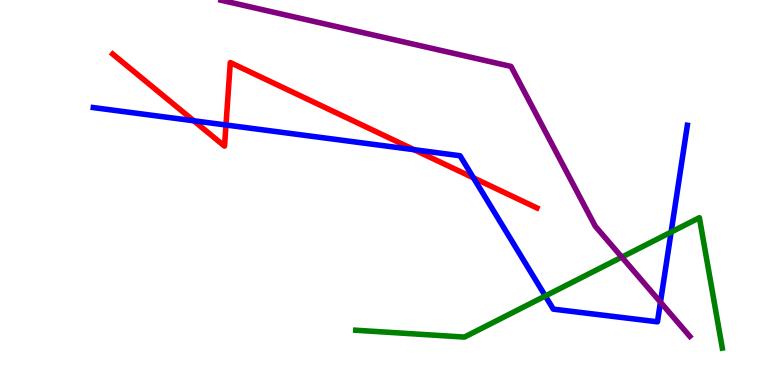[{'lines': ['blue', 'red'], 'intersections': [{'x': 2.5, 'y': 6.86}, {'x': 2.92, 'y': 6.75}, {'x': 5.34, 'y': 6.11}, {'x': 6.11, 'y': 5.38}]}, {'lines': ['green', 'red'], 'intersections': []}, {'lines': ['purple', 'red'], 'intersections': []}, {'lines': ['blue', 'green'], 'intersections': [{'x': 7.04, 'y': 2.31}, {'x': 8.66, 'y': 3.97}]}, {'lines': ['blue', 'purple'], 'intersections': [{'x': 8.52, 'y': 2.15}]}, {'lines': ['green', 'purple'], 'intersections': [{'x': 8.02, 'y': 3.32}]}]